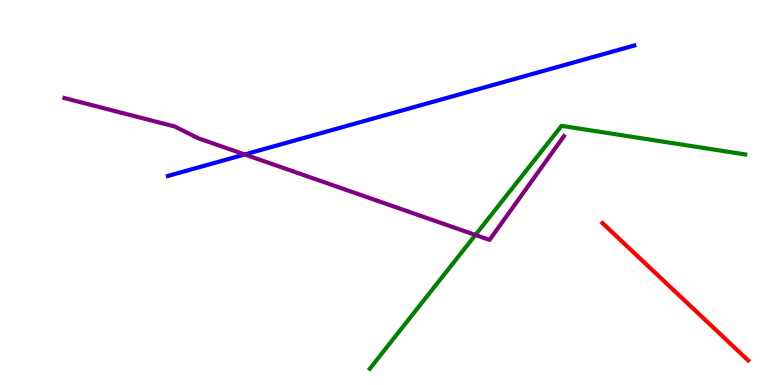[{'lines': ['blue', 'red'], 'intersections': []}, {'lines': ['green', 'red'], 'intersections': []}, {'lines': ['purple', 'red'], 'intersections': []}, {'lines': ['blue', 'green'], 'intersections': []}, {'lines': ['blue', 'purple'], 'intersections': [{'x': 3.16, 'y': 5.99}]}, {'lines': ['green', 'purple'], 'intersections': [{'x': 6.13, 'y': 3.9}]}]